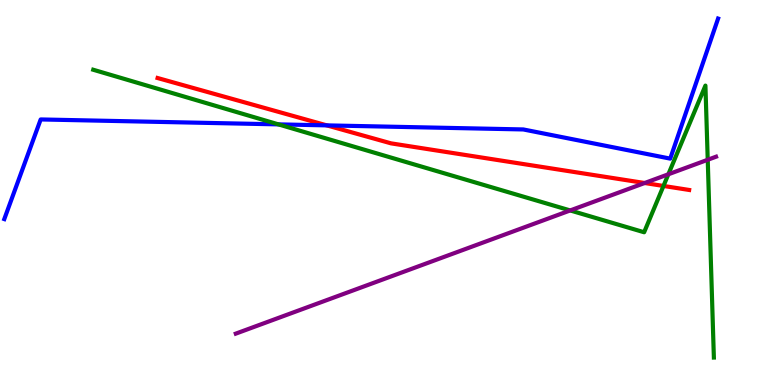[{'lines': ['blue', 'red'], 'intersections': [{'x': 4.22, 'y': 6.74}]}, {'lines': ['green', 'red'], 'intersections': [{'x': 8.56, 'y': 5.17}]}, {'lines': ['purple', 'red'], 'intersections': [{'x': 8.32, 'y': 5.25}]}, {'lines': ['blue', 'green'], 'intersections': [{'x': 3.59, 'y': 6.77}]}, {'lines': ['blue', 'purple'], 'intersections': []}, {'lines': ['green', 'purple'], 'intersections': [{'x': 7.36, 'y': 4.53}, {'x': 8.62, 'y': 5.47}, {'x': 9.13, 'y': 5.85}]}]